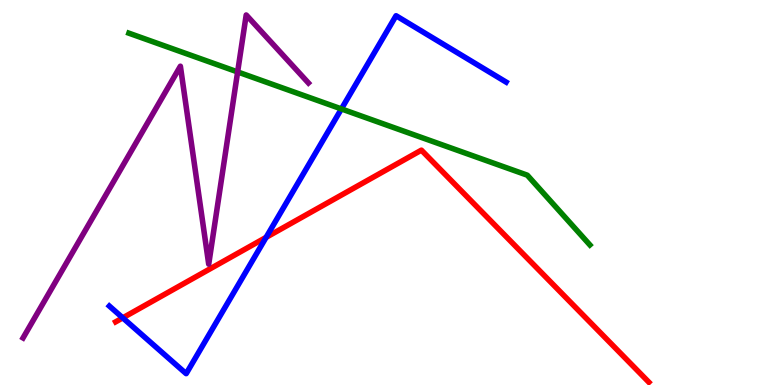[{'lines': ['blue', 'red'], 'intersections': [{'x': 1.58, 'y': 1.74}, {'x': 3.43, 'y': 3.83}]}, {'lines': ['green', 'red'], 'intersections': []}, {'lines': ['purple', 'red'], 'intersections': []}, {'lines': ['blue', 'green'], 'intersections': [{'x': 4.41, 'y': 7.17}]}, {'lines': ['blue', 'purple'], 'intersections': []}, {'lines': ['green', 'purple'], 'intersections': [{'x': 3.07, 'y': 8.13}]}]